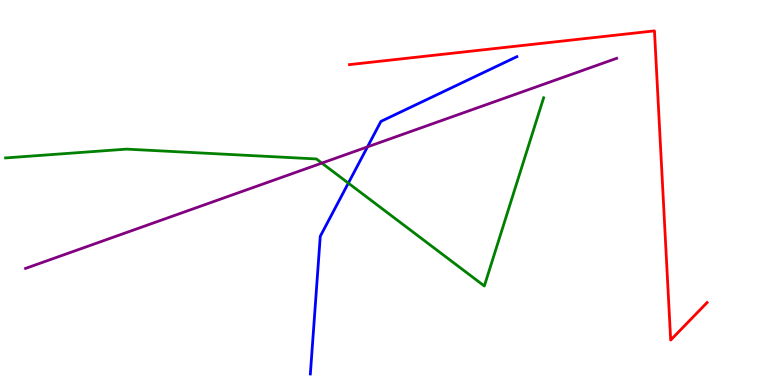[{'lines': ['blue', 'red'], 'intersections': []}, {'lines': ['green', 'red'], 'intersections': []}, {'lines': ['purple', 'red'], 'intersections': []}, {'lines': ['blue', 'green'], 'intersections': [{'x': 4.49, 'y': 5.24}]}, {'lines': ['blue', 'purple'], 'intersections': [{'x': 4.74, 'y': 6.19}]}, {'lines': ['green', 'purple'], 'intersections': [{'x': 4.15, 'y': 5.76}]}]